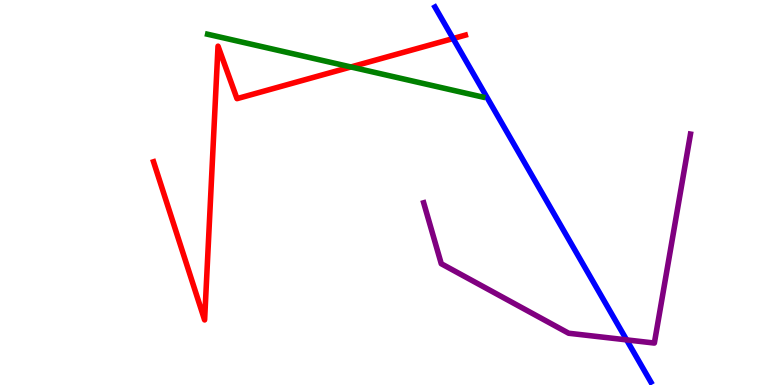[{'lines': ['blue', 'red'], 'intersections': [{'x': 5.85, 'y': 9.0}]}, {'lines': ['green', 'red'], 'intersections': [{'x': 4.53, 'y': 8.26}]}, {'lines': ['purple', 'red'], 'intersections': []}, {'lines': ['blue', 'green'], 'intersections': []}, {'lines': ['blue', 'purple'], 'intersections': [{'x': 8.09, 'y': 1.17}]}, {'lines': ['green', 'purple'], 'intersections': []}]